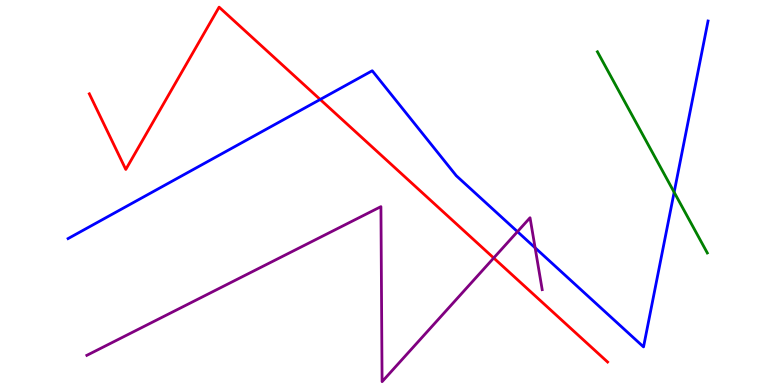[{'lines': ['blue', 'red'], 'intersections': [{'x': 4.13, 'y': 7.42}]}, {'lines': ['green', 'red'], 'intersections': []}, {'lines': ['purple', 'red'], 'intersections': [{'x': 6.37, 'y': 3.3}]}, {'lines': ['blue', 'green'], 'intersections': [{'x': 8.7, 'y': 5.01}]}, {'lines': ['blue', 'purple'], 'intersections': [{'x': 6.68, 'y': 3.98}, {'x': 6.9, 'y': 3.56}]}, {'lines': ['green', 'purple'], 'intersections': []}]